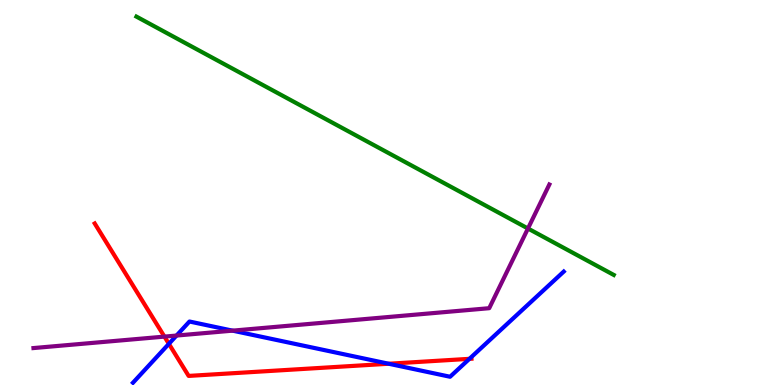[{'lines': ['blue', 'red'], 'intersections': [{'x': 2.18, 'y': 1.07}, {'x': 5.02, 'y': 0.552}, {'x': 6.06, 'y': 0.68}]}, {'lines': ['green', 'red'], 'intersections': []}, {'lines': ['purple', 'red'], 'intersections': [{'x': 2.12, 'y': 1.26}]}, {'lines': ['blue', 'green'], 'intersections': []}, {'lines': ['blue', 'purple'], 'intersections': [{'x': 2.28, 'y': 1.28}, {'x': 3.0, 'y': 1.41}]}, {'lines': ['green', 'purple'], 'intersections': [{'x': 6.81, 'y': 4.06}]}]